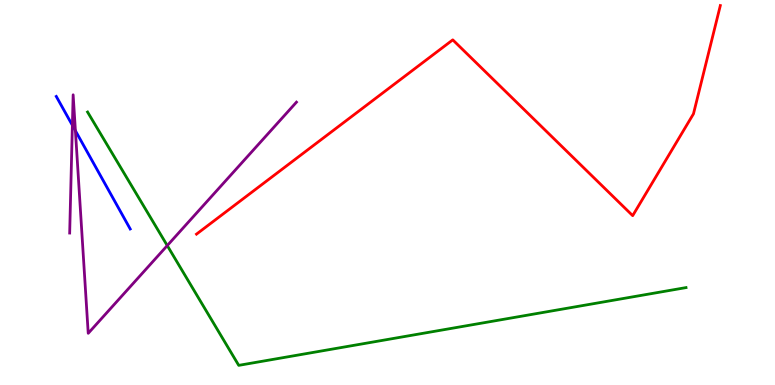[{'lines': ['blue', 'red'], 'intersections': []}, {'lines': ['green', 'red'], 'intersections': []}, {'lines': ['purple', 'red'], 'intersections': []}, {'lines': ['blue', 'green'], 'intersections': []}, {'lines': ['blue', 'purple'], 'intersections': [{'x': 0.934, 'y': 6.75}, {'x': 0.973, 'y': 6.6}]}, {'lines': ['green', 'purple'], 'intersections': [{'x': 2.16, 'y': 3.62}]}]